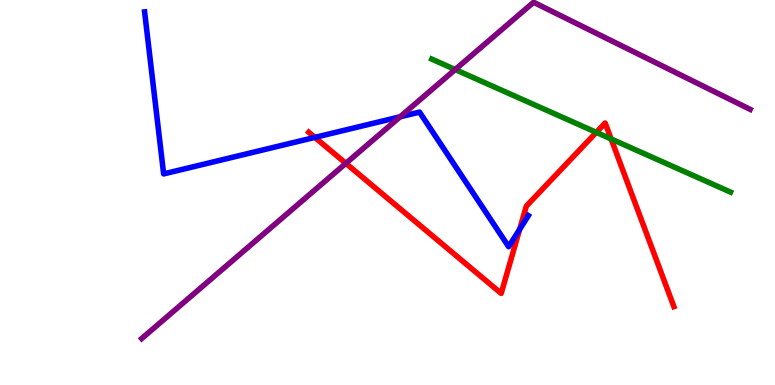[{'lines': ['blue', 'red'], 'intersections': [{'x': 4.06, 'y': 6.43}, {'x': 6.71, 'y': 4.04}]}, {'lines': ['green', 'red'], 'intersections': [{'x': 7.69, 'y': 6.56}, {'x': 7.89, 'y': 6.39}]}, {'lines': ['purple', 'red'], 'intersections': [{'x': 4.46, 'y': 5.76}]}, {'lines': ['blue', 'green'], 'intersections': []}, {'lines': ['blue', 'purple'], 'intersections': [{'x': 5.16, 'y': 6.97}]}, {'lines': ['green', 'purple'], 'intersections': [{'x': 5.87, 'y': 8.19}]}]